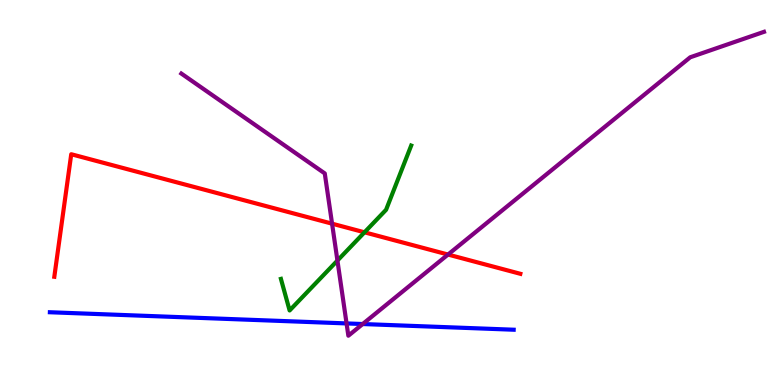[{'lines': ['blue', 'red'], 'intersections': []}, {'lines': ['green', 'red'], 'intersections': [{'x': 4.7, 'y': 3.97}]}, {'lines': ['purple', 'red'], 'intersections': [{'x': 4.28, 'y': 4.19}, {'x': 5.78, 'y': 3.39}]}, {'lines': ['blue', 'green'], 'intersections': []}, {'lines': ['blue', 'purple'], 'intersections': [{'x': 4.47, 'y': 1.6}, {'x': 4.68, 'y': 1.58}]}, {'lines': ['green', 'purple'], 'intersections': [{'x': 4.35, 'y': 3.23}]}]